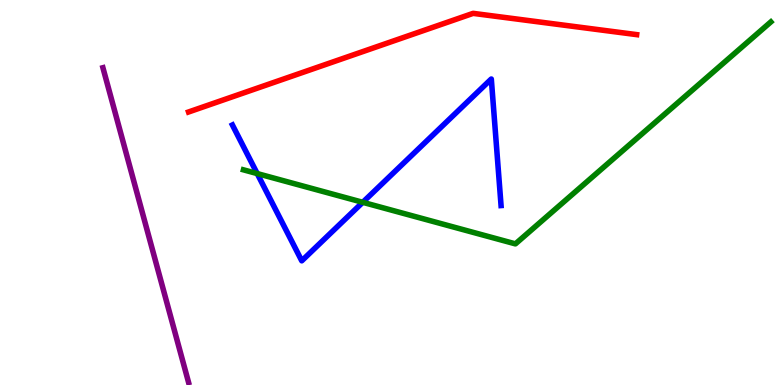[{'lines': ['blue', 'red'], 'intersections': []}, {'lines': ['green', 'red'], 'intersections': []}, {'lines': ['purple', 'red'], 'intersections': []}, {'lines': ['blue', 'green'], 'intersections': [{'x': 3.32, 'y': 5.49}, {'x': 4.68, 'y': 4.75}]}, {'lines': ['blue', 'purple'], 'intersections': []}, {'lines': ['green', 'purple'], 'intersections': []}]